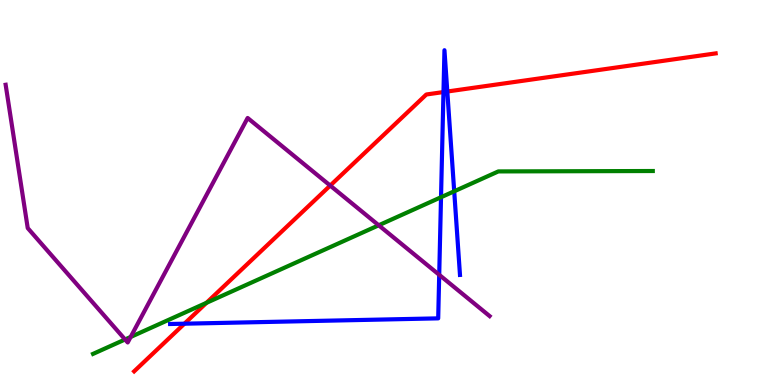[{'lines': ['blue', 'red'], 'intersections': [{'x': 2.38, 'y': 1.59}, {'x': 5.72, 'y': 7.61}, {'x': 5.77, 'y': 7.62}]}, {'lines': ['green', 'red'], 'intersections': [{'x': 2.66, 'y': 2.13}]}, {'lines': ['purple', 'red'], 'intersections': [{'x': 4.26, 'y': 5.18}]}, {'lines': ['blue', 'green'], 'intersections': [{'x': 5.69, 'y': 4.88}, {'x': 5.86, 'y': 5.03}]}, {'lines': ['blue', 'purple'], 'intersections': [{'x': 5.67, 'y': 2.86}]}, {'lines': ['green', 'purple'], 'intersections': [{'x': 1.61, 'y': 1.18}, {'x': 1.69, 'y': 1.25}, {'x': 4.89, 'y': 4.15}]}]